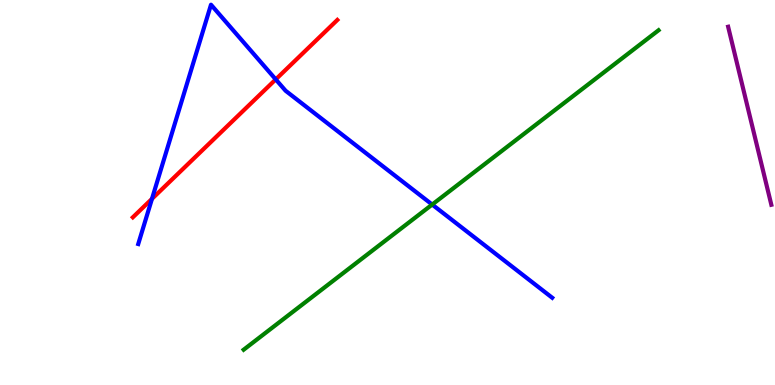[{'lines': ['blue', 'red'], 'intersections': [{'x': 1.96, 'y': 4.84}, {'x': 3.56, 'y': 7.94}]}, {'lines': ['green', 'red'], 'intersections': []}, {'lines': ['purple', 'red'], 'intersections': []}, {'lines': ['blue', 'green'], 'intersections': [{'x': 5.58, 'y': 4.69}]}, {'lines': ['blue', 'purple'], 'intersections': []}, {'lines': ['green', 'purple'], 'intersections': []}]